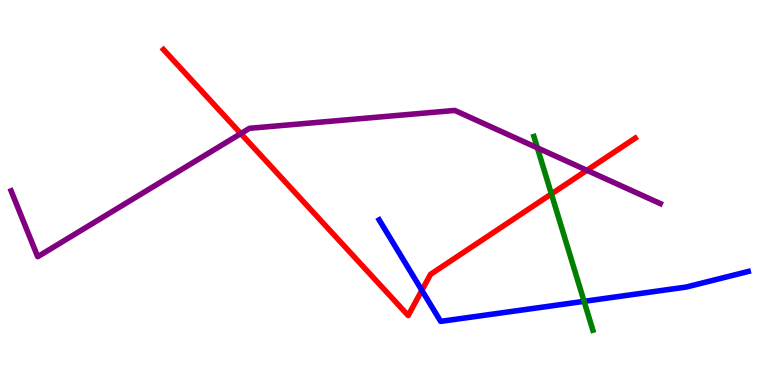[{'lines': ['blue', 'red'], 'intersections': [{'x': 5.44, 'y': 2.46}]}, {'lines': ['green', 'red'], 'intersections': [{'x': 7.11, 'y': 4.96}]}, {'lines': ['purple', 'red'], 'intersections': [{'x': 3.11, 'y': 6.53}, {'x': 7.57, 'y': 5.58}]}, {'lines': ['blue', 'green'], 'intersections': [{'x': 7.54, 'y': 2.17}]}, {'lines': ['blue', 'purple'], 'intersections': []}, {'lines': ['green', 'purple'], 'intersections': [{'x': 6.93, 'y': 6.16}]}]